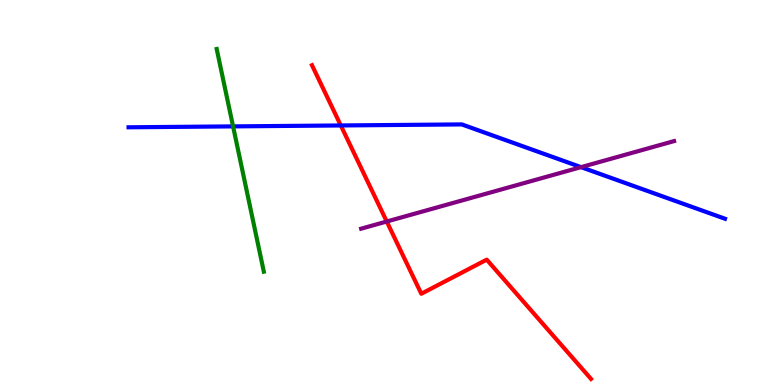[{'lines': ['blue', 'red'], 'intersections': [{'x': 4.4, 'y': 6.74}]}, {'lines': ['green', 'red'], 'intersections': []}, {'lines': ['purple', 'red'], 'intersections': [{'x': 4.99, 'y': 4.25}]}, {'lines': ['blue', 'green'], 'intersections': [{'x': 3.01, 'y': 6.72}]}, {'lines': ['blue', 'purple'], 'intersections': [{'x': 7.5, 'y': 5.66}]}, {'lines': ['green', 'purple'], 'intersections': []}]